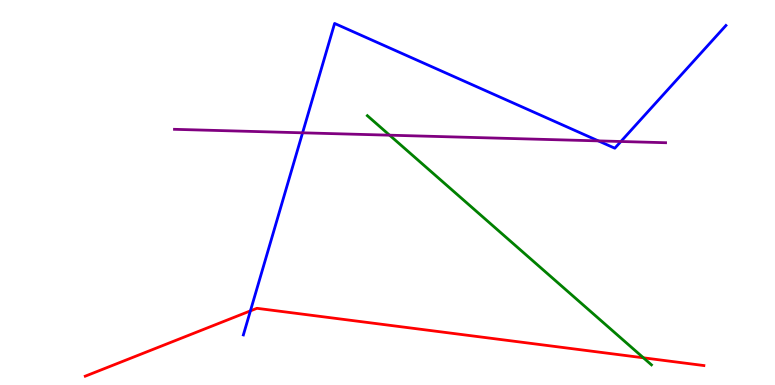[{'lines': ['blue', 'red'], 'intersections': [{'x': 3.23, 'y': 1.93}]}, {'lines': ['green', 'red'], 'intersections': [{'x': 8.3, 'y': 0.706}]}, {'lines': ['purple', 'red'], 'intersections': []}, {'lines': ['blue', 'green'], 'intersections': []}, {'lines': ['blue', 'purple'], 'intersections': [{'x': 3.9, 'y': 6.55}, {'x': 7.72, 'y': 6.34}, {'x': 8.01, 'y': 6.32}]}, {'lines': ['green', 'purple'], 'intersections': [{'x': 5.03, 'y': 6.49}]}]